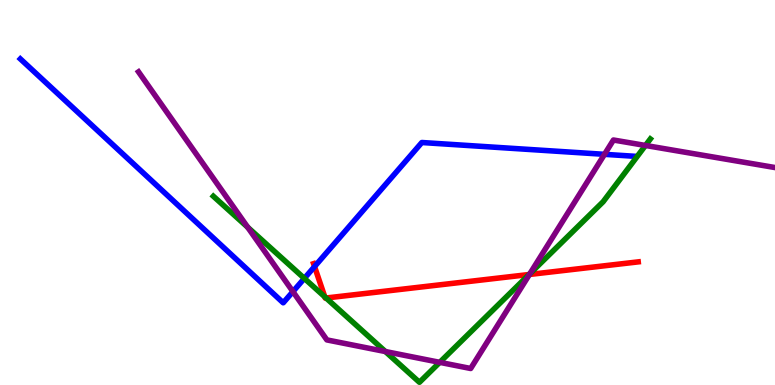[{'lines': ['blue', 'red'], 'intersections': [{'x': 4.06, 'y': 3.08}]}, {'lines': ['green', 'red'], 'intersections': [{'x': 4.19, 'y': 2.29}, {'x': 4.21, 'y': 2.26}, {'x': 6.83, 'y': 2.87}]}, {'lines': ['purple', 'red'], 'intersections': [{'x': 6.83, 'y': 2.87}]}, {'lines': ['blue', 'green'], 'intersections': [{'x': 3.93, 'y': 2.77}]}, {'lines': ['blue', 'purple'], 'intersections': [{'x': 3.78, 'y': 2.43}, {'x': 7.8, 'y': 5.99}]}, {'lines': ['green', 'purple'], 'intersections': [{'x': 3.2, 'y': 4.1}, {'x': 4.97, 'y': 0.869}, {'x': 5.67, 'y': 0.588}, {'x': 6.84, 'y': 2.89}, {'x': 8.33, 'y': 6.22}]}]